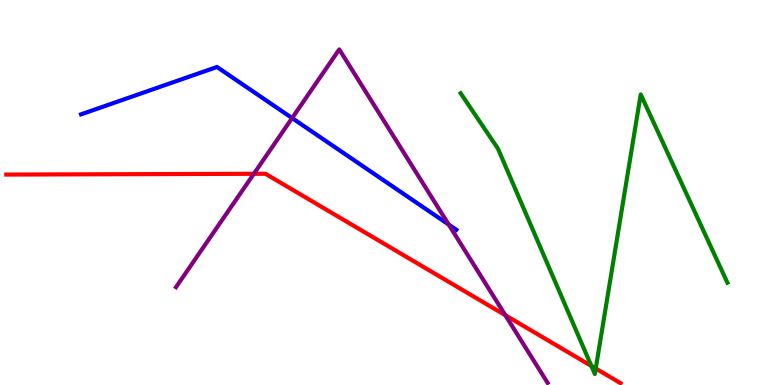[{'lines': ['blue', 'red'], 'intersections': []}, {'lines': ['green', 'red'], 'intersections': [{'x': 7.63, 'y': 0.495}, {'x': 7.69, 'y': 0.428}]}, {'lines': ['purple', 'red'], 'intersections': [{'x': 3.28, 'y': 5.49}, {'x': 6.52, 'y': 1.81}]}, {'lines': ['blue', 'green'], 'intersections': []}, {'lines': ['blue', 'purple'], 'intersections': [{'x': 3.77, 'y': 6.93}, {'x': 5.79, 'y': 4.17}]}, {'lines': ['green', 'purple'], 'intersections': []}]